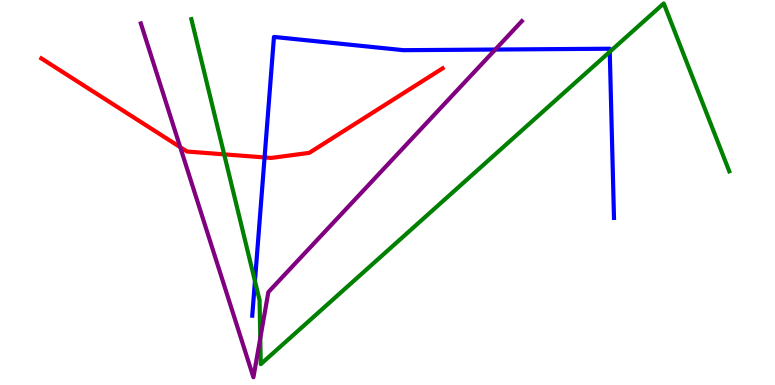[{'lines': ['blue', 'red'], 'intersections': [{'x': 3.41, 'y': 5.91}]}, {'lines': ['green', 'red'], 'intersections': [{'x': 2.89, 'y': 5.99}]}, {'lines': ['purple', 'red'], 'intersections': [{'x': 2.33, 'y': 6.18}]}, {'lines': ['blue', 'green'], 'intersections': [{'x': 3.29, 'y': 2.7}, {'x': 7.87, 'y': 8.65}]}, {'lines': ['blue', 'purple'], 'intersections': [{'x': 6.39, 'y': 8.71}]}, {'lines': ['green', 'purple'], 'intersections': [{'x': 3.36, 'y': 1.22}]}]